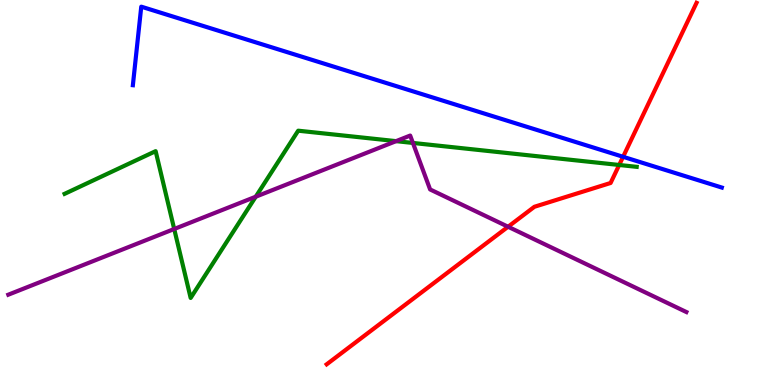[{'lines': ['blue', 'red'], 'intersections': [{'x': 8.04, 'y': 5.93}]}, {'lines': ['green', 'red'], 'intersections': [{'x': 7.99, 'y': 5.71}]}, {'lines': ['purple', 'red'], 'intersections': [{'x': 6.56, 'y': 4.11}]}, {'lines': ['blue', 'green'], 'intersections': []}, {'lines': ['blue', 'purple'], 'intersections': []}, {'lines': ['green', 'purple'], 'intersections': [{'x': 2.25, 'y': 4.05}, {'x': 3.3, 'y': 4.89}, {'x': 5.11, 'y': 6.33}, {'x': 5.33, 'y': 6.29}]}]